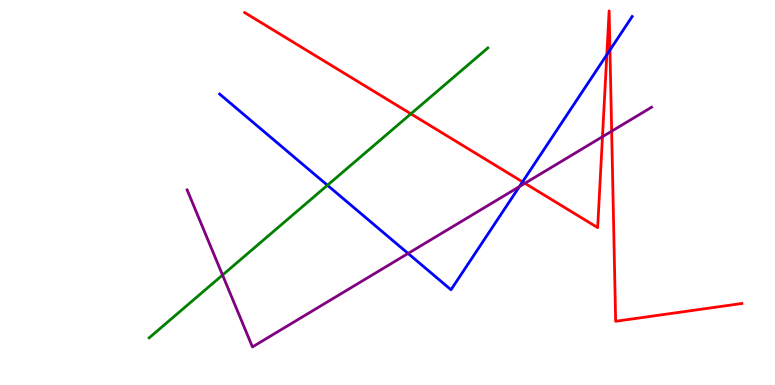[{'lines': ['blue', 'red'], 'intersections': [{'x': 6.74, 'y': 5.28}, {'x': 7.83, 'y': 8.58}, {'x': 7.87, 'y': 8.7}]}, {'lines': ['green', 'red'], 'intersections': [{'x': 5.3, 'y': 7.04}]}, {'lines': ['purple', 'red'], 'intersections': [{'x': 6.77, 'y': 5.24}, {'x': 7.77, 'y': 6.45}, {'x': 7.89, 'y': 6.59}]}, {'lines': ['blue', 'green'], 'intersections': [{'x': 4.23, 'y': 5.19}]}, {'lines': ['blue', 'purple'], 'intersections': [{'x': 5.27, 'y': 3.42}, {'x': 6.7, 'y': 5.15}]}, {'lines': ['green', 'purple'], 'intersections': [{'x': 2.87, 'y': 2.86}]}]